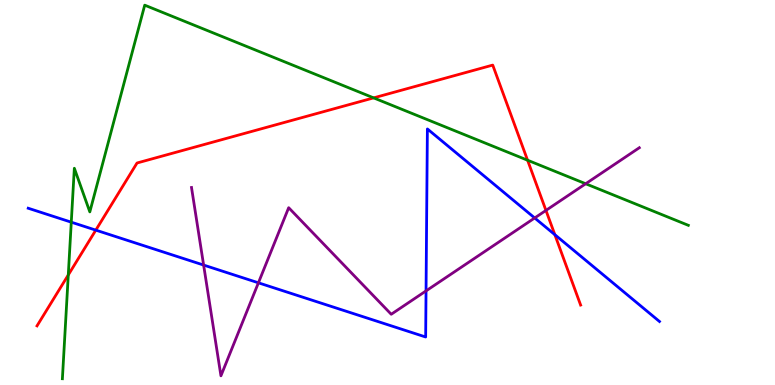[{'lines': ['blue', 'red'], 'intersections': [{'x': 1.24, 'y': 4.02}, {'x': 7.16, 'y': 3.9}]}, {'lines': ['green', 'red'], 'intersections': [{'x': 0.881, 'y': 2.86}, {'x': 4.82, 'y': 7.46}, {'x': 6.81, 'y': 5.84}]}, {'lines': ['purple', 'red'], 'intersections': [{'x': 7.04, 'y': 4.53}]}, {'lines': ['blue', 'green'], 'intersections': [{'x': 0.92, 'y': 4.23}]}, {'lines': ['blue', 'purple'], 'intersections': [{'x': 2.63, 'y': 3.12}, {'x': 3.33, 'y': 2.65}, {'x': 5.5, 'y': 2.44}, {'x': 6.9, 'y': 4.34}]}, {'lines': ['green', 'purple'], 'intersections': [{'x': 7.56, 'y': 5.23}]}]